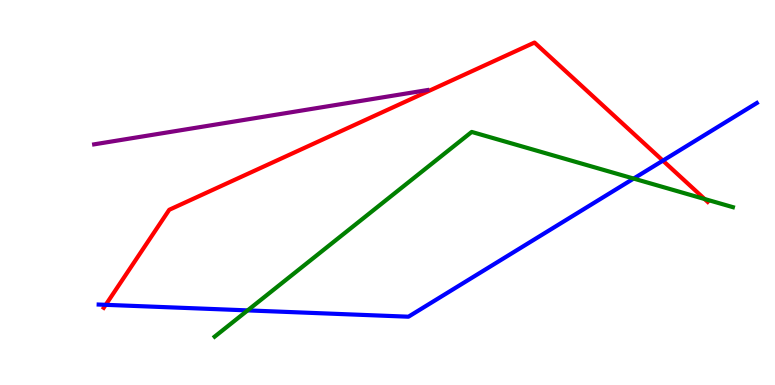[{'lines': ['blue', 'red'], 'intersections': [{'x': 1.36, 'y': 2.08}, {'x': 8.55, 'y': 5.83}]}, {'lines': ['green', 'red'], 'intersections': [{'x': 9.09, 'y': 4.83}]}, {'lines': ['purple', 'red'], 'intersections': []}, {'lines': ['blue', 'green'], 'intersections': [{'x': 3.2, 'y': 1.94}, {'x': 8.18, 'y': 5.36}]}, {'lines': ['blue', 'purple'], 'intersections': []}, {'lines': ['green', 'purple'], 'intersections': []}]